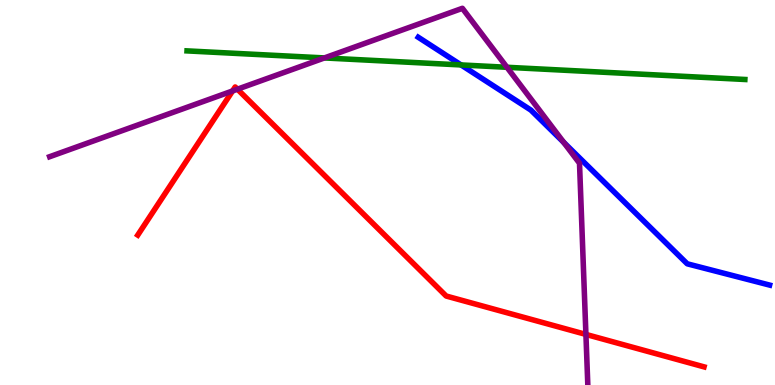[{'lines': ['blue', 'red'], 'intersections': []}, {'lines': ['green', 'red'], 'intersections': []}, {'lines': ['purple', 'red'], 'intersections': [{'x': 3.0, 'y': 7.64}, {'x': 3.06, 'y': 7.68}, {'x': 7.56, 'y': 1.31}]}, {'lines': ['blue', 'green'], 'intersections': [{'x': 5.95, 'y': 8.31}]}, {'lines': ['blue', 'purple'], 'intersections': [{'x': 7.27, 'y': 6.3}]}, {'lines': ['green', 'purple'], 'intersections': [{'x': 4.19, 'y': 8.5}, {'x': 6.54, 'y': 8.25}]}]